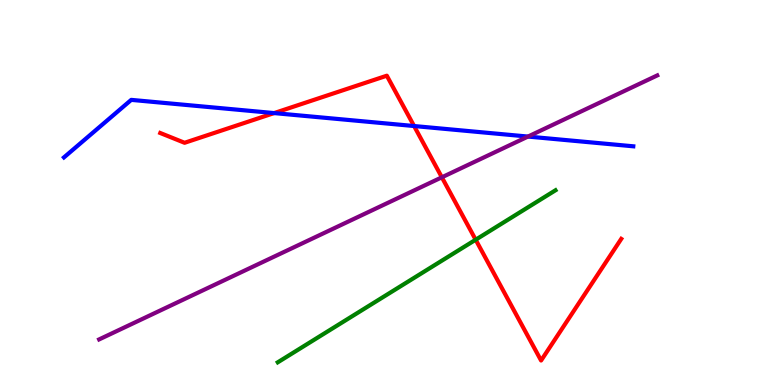[{'lines': ['blue', 'red'], 'intersections': [{'x': 3.54, 'y': 7.06}, {'x': 5.34, 'y': 6.73}]}, {'lines': ['green', 'red'], 'intersections': [{'x': 6.14, 'y': 3.77}]}, {'lines': ['purple', 'red'], 'intersections': [{'x': 5.7, 'y': 5.39}]}, {'lines': ['blue', 'green'], 'intersections': []}, {'lines': ['blue', 'purple'], 'intersections': [{'x': 6.81, 'y': 6.45}]}, {'lines': ['green', 'purple'], 'intersections': []}]